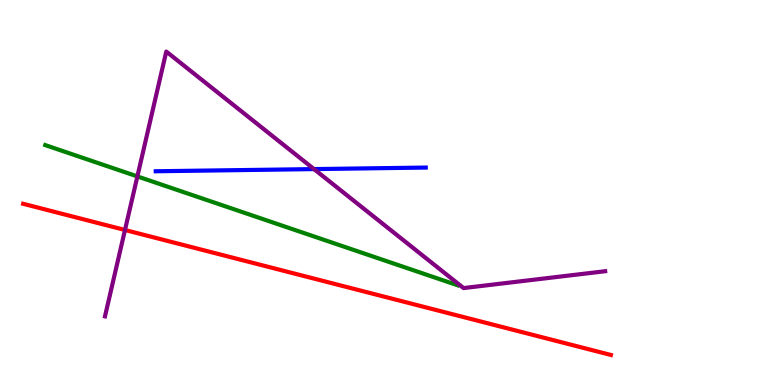[{'lines': ['blue', 'red'], 'intersections': []}, {'lines': ['green', 'red'], 'intersections': []}, {'lines': ['purple', 'red'], 'intersections': [{'x': 1.61, 'y': 4.03}]}, {'lines': ['blue', 'green'], 'intersections': []}, {'lines': ['blue', 'purple'], 'intersections': [{'x': 4.05, 'y': 5.61}]}, {'lines': ['green', 'purple'], 'intersections': [{'x': 1.77, 'y': 5.42}]}]